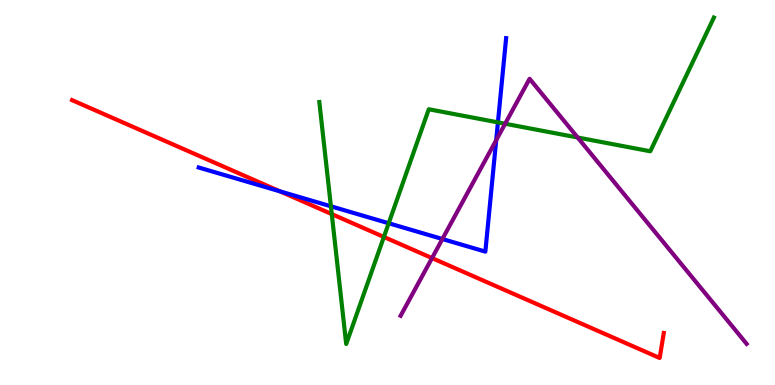[{'lines': ['blue', 'red'], 'intersections': [{'x': 3.61, 'y': 5.03}]}, {'lines': ['green', 'red'], 'intersections': [{'x': 4.28, 'y': 4.44}, {'x': 4.95, 'y': 3.85}]}, {'lines': ['purple', 'red'], 'intersections': [{'x': 5.57, 'y': 3.3}]}, {'lines': ['blue', 'green'], 'intersections': [{'x': 4.27, 'y': 4.64}, {'x': 5.02, 'y': 4.2}, {'x': 6.42, 'y': 6.82}]}, {'lines': ['blue', 'purple'], 'intersections': [{'x': 5.71, 'y': 3.79}, {'x': 6.4, 'y': 6.36}]}, {'lines': ['green', 'purple'], 'intersections': [{'x': 6.52, 'y': 6.79}, {'x': 7.45, 'y': 6.43}]}]